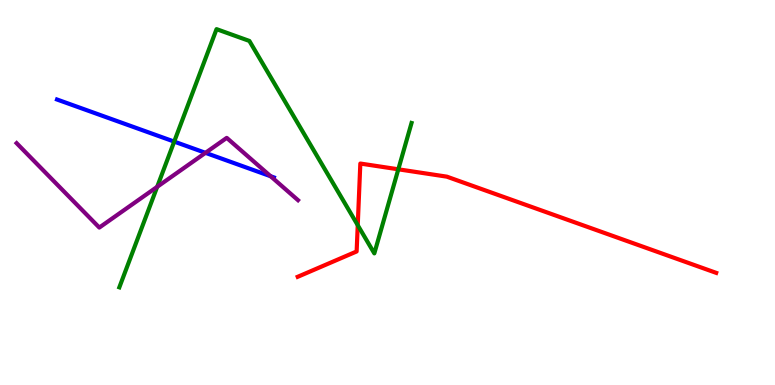[{'lines': ['blue', 'red'], 'intersections': []}, {'lines': ['green', 'red'], 'intersections': [{'x': 4.62, 'y': 4.15}, {'x': 5.14, 'y': 5.6}]}, {'lines': ['purple', 'red'], 'intersections': []}, {'lines': ['blue', 'green'], 'intersections': [{'x': 2.25, 'y': 6.32}]}, {'lines': ['blue', 'purple'], 'intersections': [{'x': 2.65, 'y': 6.03}, {'x': 3.49, 'y': 5.42}]}, {'lines': ['green', 'purple'], 'intersections': [{'x': 2.03, 'y': 5.15}]}]